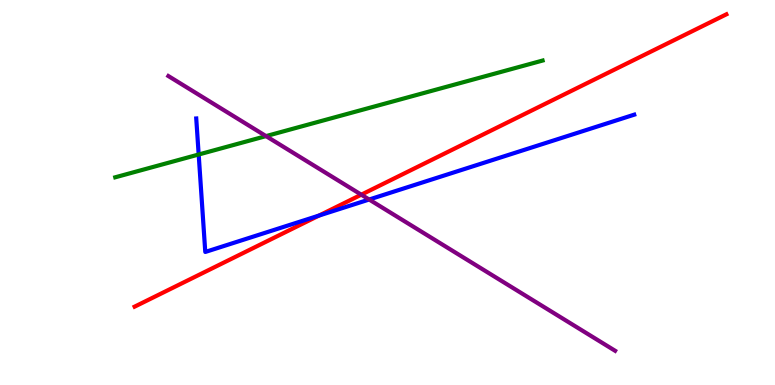[{'lines': ['blue', 'red'], 'intersections': [{'x': 4.12, 'y': 4.4}]}, {'lines': ['green', 'red'], 'intersections': []}, {'lines': ['purple', 'red'], 'intersections': [{'x': 4.66, 'y': 4.94}]}, {'lines': ['blue', 'green'], 'intersections': [{'x': 2.56, 'y': 5.99}]}, {'lines': ['blue', 'purple'], 'intersections': [{'x': 4.76, 'y': 4.82}]}, {'lines': ['green', 'purple'], 'intersections': [{'x': 3.43, 'y': 6.46}]}]